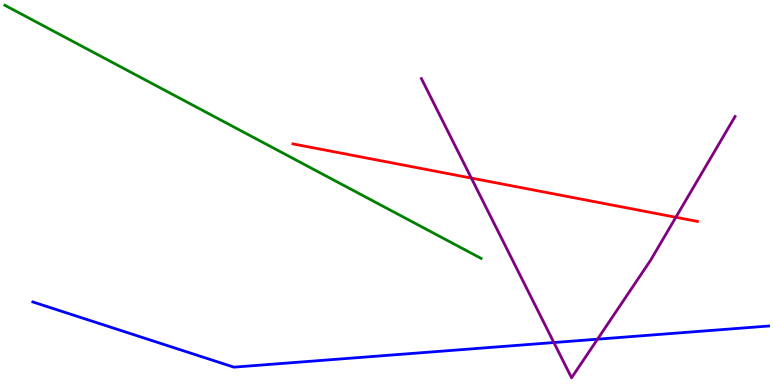[{'lines': ['blue', 'red'], 'intersections': []}, {'lines': ['green', 'red'], 'intersections': []}, {'lines': ['purple', 'red'], 'intersections': [{'x': 6.08, 'y': 5.37}, {'x': 8.72, 'y': 4.36}]}, {'lines': ['blue', 'green'], 'intersections': []}, {'lines': ['blue', 'purple'], 'intersections': [{'x': 7.15, 'y': 1.1}, {'x': 7.71, 'y': 1.19}]}, {'lines': ['green', 'purple'], 'intersections': []}]